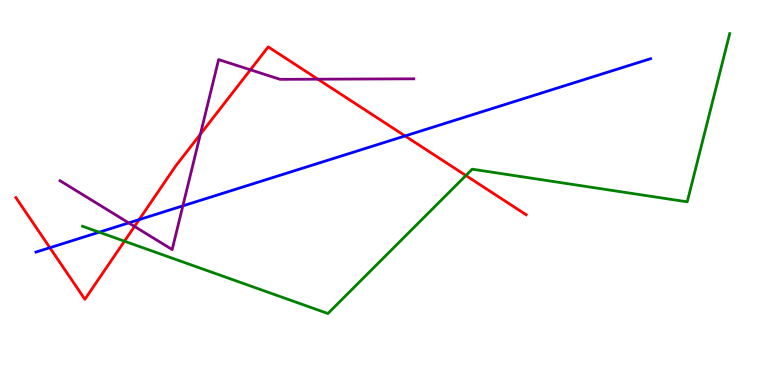[{'lines': ['blue', 'red'], 'intersections': [{'x': 0.644, 'y': 3.57}, {'x': 1.8, 'y': 4.3}, {'x': 5.23, 'y': 6.47}]}, {'lines': ['green', 'red'], 'intersections': [{'x': 1.61, 'y': 3.74}, {'x': 6.01, 'y': 5.44}]}, {'lines': ['purple', 'red'], 'intersections': [{'x': 1.74, 'y': 4.12}, {'x': 2.59, 'y': 6.51}, {'x': 3.23, 'y': 8.19}, {'x': 4.1, 'y': 7.94}]}, {'lines': ['blue', 'green'], 'intersections': [{'x': 1.28, 'y': 3.97}]}, {'lines': ['blue', 'purple'], 'intersections': [{'x': 1.66, 'y': 4.21}, {'x': 2.36, 'y': 4.65}]}, {'lines': ['green', 'purple'], 'intersections': []}]